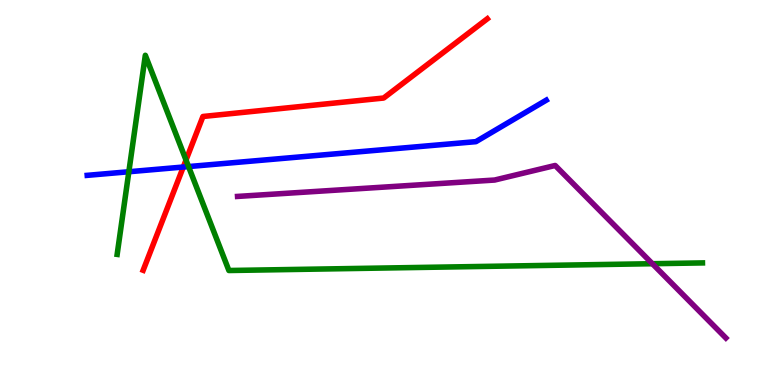[{'lines': ['blue', 'red'], 'intersections': [{'x': 2.37, 'y': 5.66}]}, {'lines': ['green', 'red'], 'intersections': [{'x': 2.4, 'y': 5.84}]}, {'lines': ['purple', 'red'], 'intersections': []}, {'lines': ['blue', 'green'], 'intersections': [{'x': 1.66, 'y': 5.54}, {'x': 2.43, 'y': 5.67}]}, {'lines': ['blue', 'purple'], 'intersections': []}, {'lines': ['green', 'purple'], 'intersections': [{'x': 8.42, 'y': 3.15}]}]